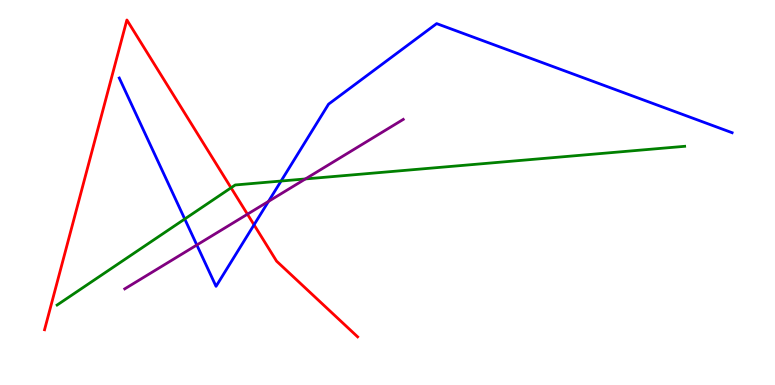[{'lines': ['blue', 'red'], 'intersections': [{'x': 3.28, 'y': 4.16}]}, {'lines': ['green', 'red'], 'intersections': [{'x': 2.98, 'y': 5.12}]}, {'lines': ['purple', 'red'], 'intersections': [{'x': 3.19, 'y': 4.44}]}, {'lines': ['blue', 'green'], 'intersections': [{'x': 2.38, 'y': 4.31}, {'x': 3.63, 'y': 5.3}]}, {'lines': ['blue', 'purple'], 'intersections': [{'x': 2.54, 'y': 3.64}, {'x': 3.46, 'y': 4.77}]}, {'lines': ['green', 'purple'], 'intersections': [{'x': 3.94, 'y': 5.35}]}]